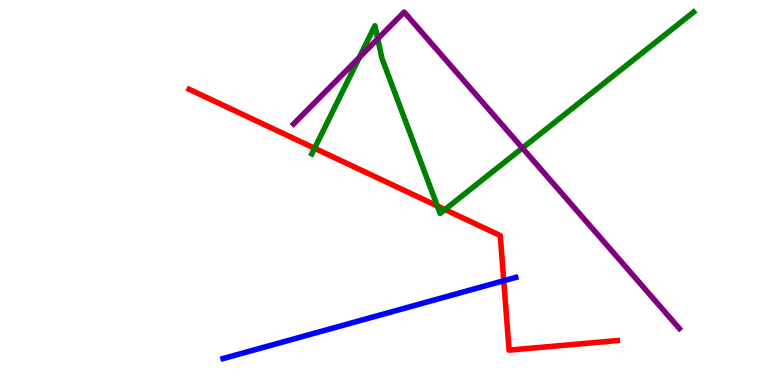[{'lines': ['blue', 'red'], 'intersections': [{'x': 6.5, 'y': 2.71}]}, {'lines': ['green', 'red'], 'intersections': [{'x': 4.06, 'y': 6.15}, {'x': 5.64, 'y': 4.65}, {'x': 5.74, 'y': 4.56}]}, {'lines': ['purple', 'red'], 'intersections': []}, {'lines': ['blue', 'green'], 'intersections': []}, {'lines': ['blue', 'purple'], 'intersections': []}, {'lines': ['green', 'purple'], 'intersections': [{'x': 4.64, 'y': 8.51}, {'x': 4.87, 'y': 8.99}, {'x': 6.74, 'y': 6.15}]}]